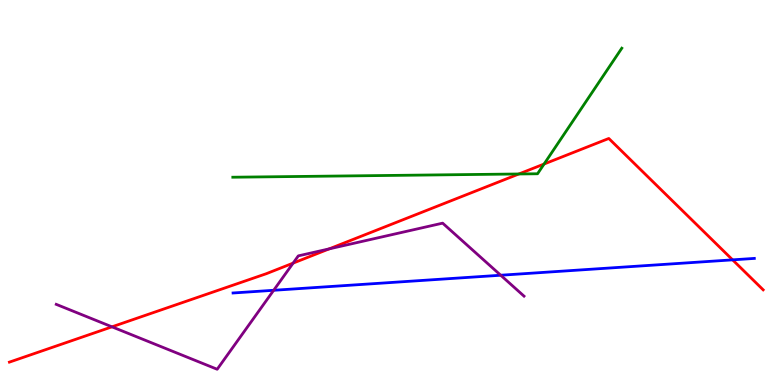[{'lines': ['blue', 'red'], 'intersections': [{'x': 9.45, 'y': 3.25}]}, {'lines': ['green', 'red'], 'intersections': [{'x': 6.7, 'y': 5.48}, {'x': 7.02, 'y': 5.74}]}, {'lines': ['purple', 'red'], 'intersections': [{'x': 1.44, 'y': 1.51}, {'x': 3.78, 'y': 3.17}, {'x': 4.25, 'y': 3.54}]}, {'lines': ['blue', 'green'], 'intersections': []}, {'lines': ['blue', 'purple'], 'intersections': [{'x': 3.53, 'y': 2.46}, {'x': 6.46, 'y': 2.85}]}, {'lines': ['green', 'purple'], 'intersections': []}]